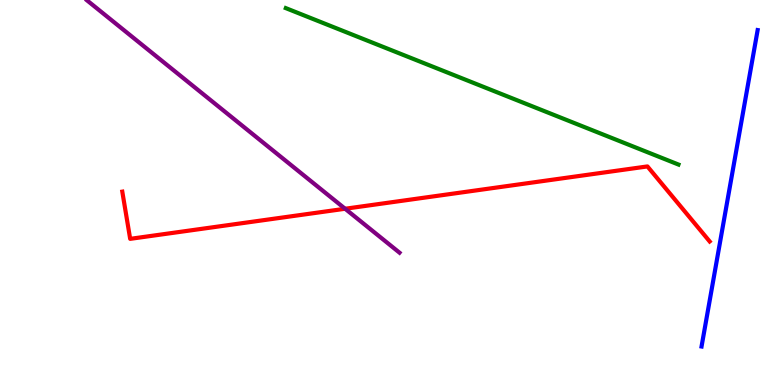[{'lines': ['blue', 'red'], 'intersections': []}, {'lines': ['green', 'red'], 'intersections': []}, {'lines': ['purple', 'red'], 'intersections': [{'x': 4.45, 'y': 4.58}]}, {'lines': ['blue', 'green'], 'intersections': []}, {'lines': ['blue', 'purple'], 'intersections': []}, {'lines': ['green', 'purple'], 'intersections': []}]